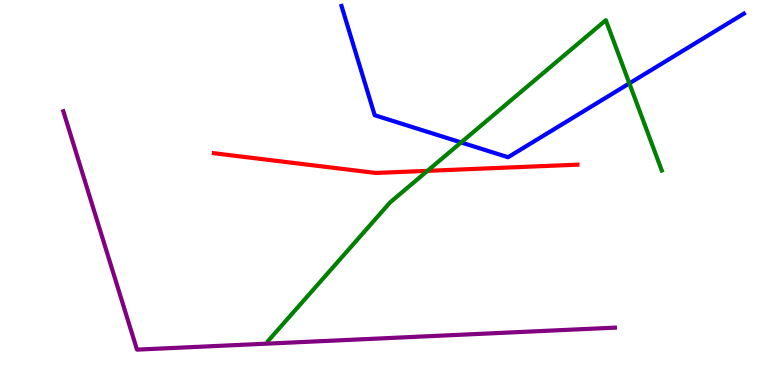[{'lines': ['blue', 'red'], 'intersections': []}, {'lines': ['green', 'red'], 'intersections': [{'x': 5.52, 'y': 5.56}]}, {'lines': ['purple', 'red'], 'intersections': []}, {'lines': ['blue', 'green'], 'intersections': [{'x': 5.95, 'y': 6.3}, {'x': 8.12, 'y': 7.83}]}, {'lines': ['blue', 'purple'], 'intersections': []}, {'lines': ['green', 'purple'], 'intersections': []}]